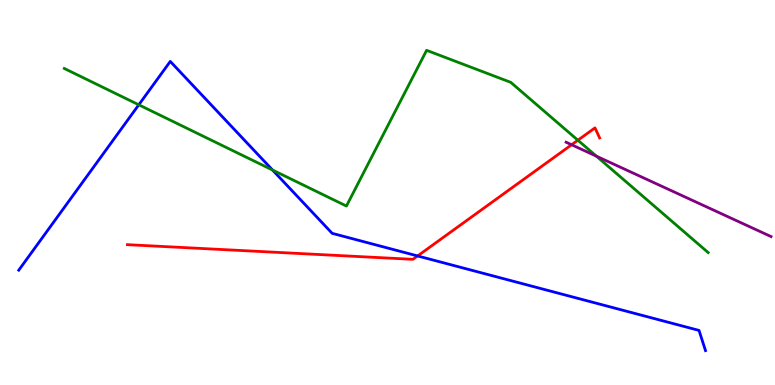[{'lines': ['blue', 'red'], 'intersections': [{'x': 5.39, 'y': 3.35}]}, {'lines': ['green', 'red'], 'intersections': [{'x': 7.46, 'y': 6.36}]}, {'lines': ['purple', 'red'], 'intersections': [{'x': 7.38, 'y': 6.24}]}, {'lines': ['blue', 'green'], 'intersections': [{'x': 1.79, 'y': 7.28}, {'x': 3.52, 'y': 5.58}]}, {'lines': ['blue', 'purple'], 'intersections': []}, {'lines': ['green', 'purple'], 'intersections': [{'x': 7.69, 'y': 5.94}]}]